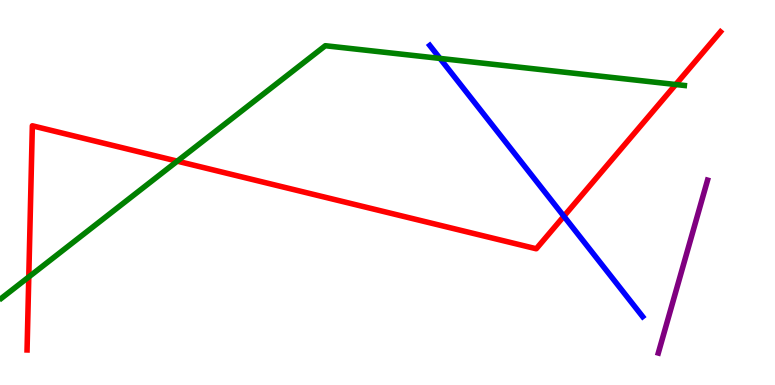[{'lines': ['blue', 'red'], 'intersections': [{'x': 7.28, 'y': 4.38}]}, {'lines': ['green', 'red'], 'intersections': [{'x': 0.371, 'y': 2.81}, {'x': 2.29, 'y': 5.81}, {'x': 8.72, 'y': 7.8}]}, {'lines': ['purple', 'red'], 'intersections': []}, {'lines': ['blue', 'green'], 'intersections': [{'x': 5.68, 'y': 8.48}]}, {'lines': ['blue', 'purple'], 'intersections': []}, {'lines': ['green', 'purple'], 'intersections': []}]